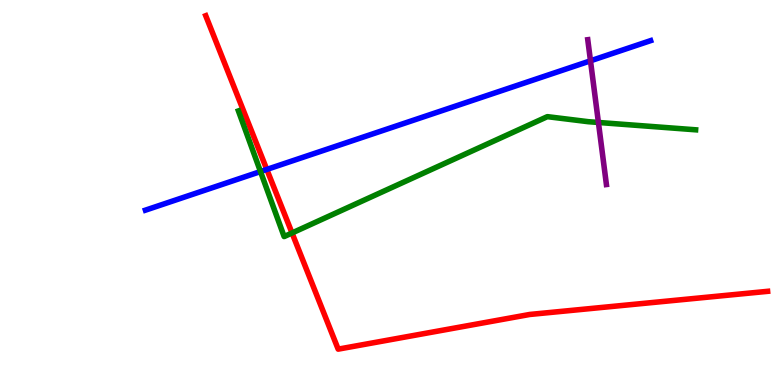[{'lines': ['blue', 'red'], 'intersections': [{'x': 3.44, 'y': 5.6}]}, {'lines': ['green', 'red'], 'intersections': [{'x': 3.77, 'y': 3.95}]}, {'lines': ['purple', 'red'], 'intersections': []}, {'lines': ['blue', 'green'], 'intersections': [{'x': 3.36, 'y': 5.54}]}, {'lines': ['blue', 'purple'], 'intersections': [{'x': 7.62, 'y': 8.42}]}, {'lines': ['green', 'purple'], 'intersections': [{'x': 7.72, 'y': 6.82}]}]